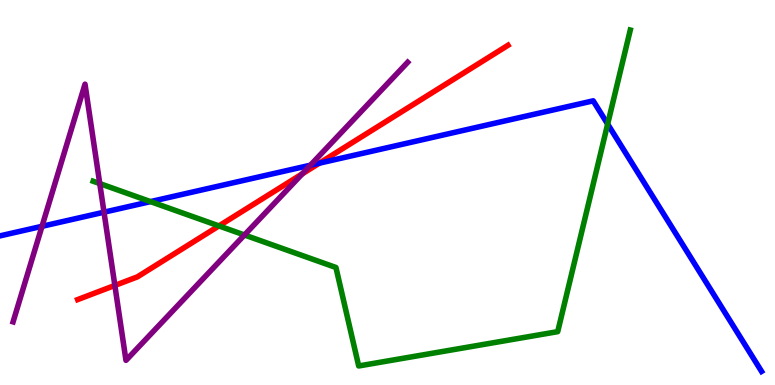[{'lines': ['blue', 'red'], 'intersections': [{'x': 4.12, 'y': 5.76}]}, {'lines': ['green', 'red'], 'intersections': [{'x': 2.82, 'y': 4.13}]}, {'lines': ['purple', 'red'], 'intersections': [{'x': 1.48, 'y': 2.59}, {'x': 3.9, 'y': 5.48}]}, {'lines': ['blue', 'green'], 'intersections': [{'x': 1.94, 'y': 4.76}, {'x': 7.84, 'y': 6.78}]}, {'lines': ['blue', 'purple'], 'intersections': [{'x': 0.542, 'y': 4.12}, {'x': 1.34, 'y': 4.49}, {'x': 4.01, 'y': 5.71}]}, {'lines': ['green', 'purple'], 'intersections': [{'x': 1.29, 'y': 5.23}, {'x': 3.15, 'y': 3.9}]}]